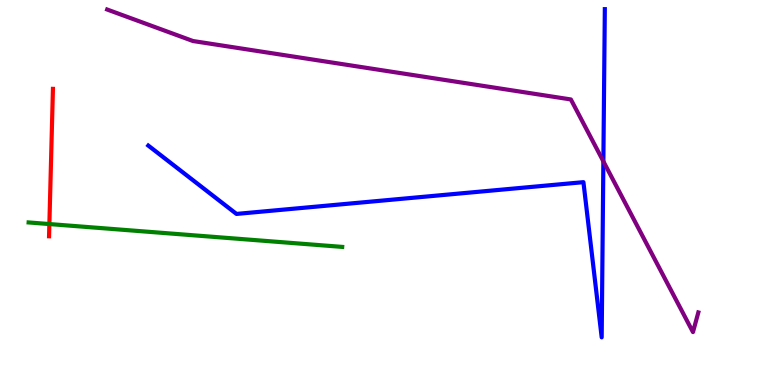[{'lines': ['blue', 'red'], 'intersections': []}, {'lines': ['green', 'red'], 'intersections': [{'x': 0.637, 'y': 4.18}]}, {'lines': ['purple', 'red'], 'intersections': []}, {'lines': ['blue', 'green'], 'intersections': []}, {'lines': ['blue', 'purple'], 'intersections': [{'x': 7.79, 'y': 5.81}]}, {'lines': ['green', 'purple'], 'intersections': []}]